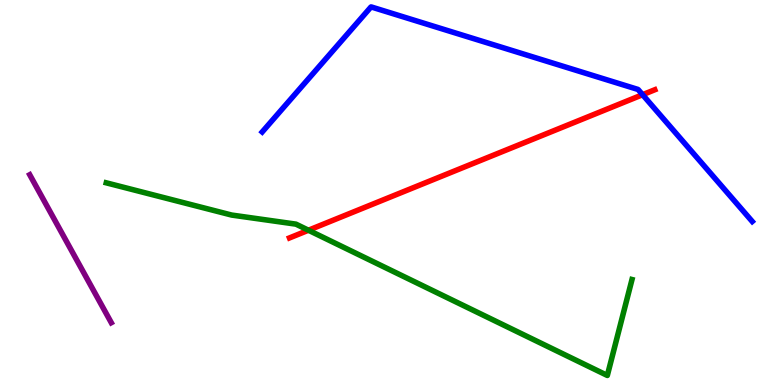[{'lines': ['blue', 'red'], 'intersections': [{'x': 8.29, 'y': 7.54}]}, {'lines': ['green', 'red'], 'intersections': [{'x': 3.98, 'y': 4.02}]}, {'lines': ['purple', 'red'], 'intersections': []}, {'lines': ['blue', 'green'], 'intersections': []}, {'lines': ['blue', 'purple'], 'intersections': []}, {'lines': ['green', 'purple'], 'intersections': []}]